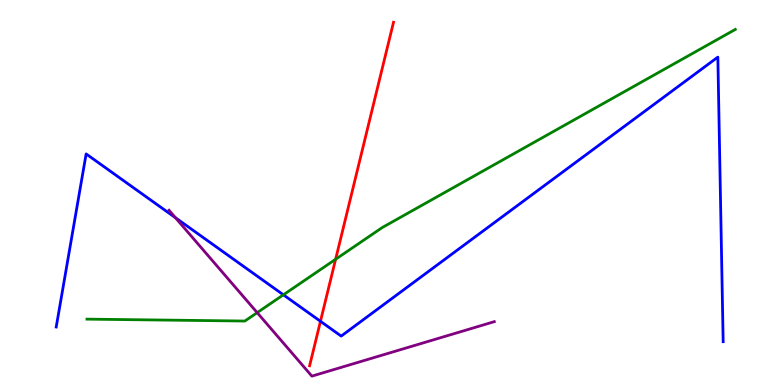[{'lines': ['blue', 'red'], 'intersections': [{'x': 4.14, 'y': 1.65}]}, {'lines': ['green', 'red'], 'intersections': [{'x': 4.33, 'y': 3.27}]}, {'lines': ['purple', 'red'], 'intersections': []}, {'lines': ['blue', 'green'], 'intersections': [{'x': 3.66, 'y': 2.34}]}, {'lines': ['blue', 'purple'], 'intersections': [{'x': 2.26, 'y': 4.35}]}, {'lines': ['green', 'purple'], 'intersections': [{'x': 3.32, 'y': 1.88}]}]